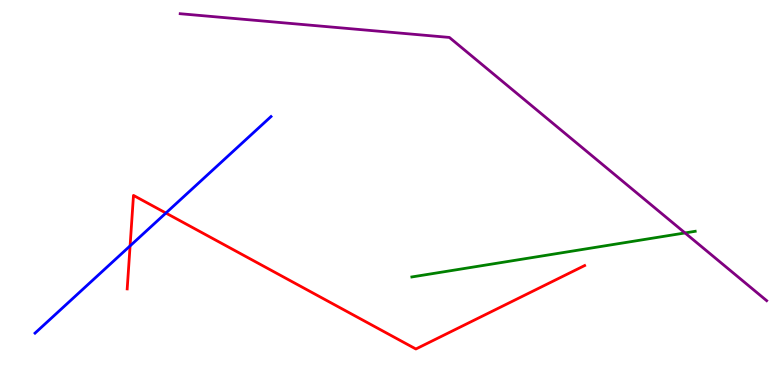[{'lines': ['blue', 'red'], 'intersections': [{'x': 1.68, 'y': 3.61}, {'x': 2.14, 'y': 4.47}]}, {'lines': ['green', 'red'], 'intersections': []}, {'lines': ['purple', 'red'], 'intersections': []}, {'lines': ['blue', 'green'], 'intersections': []}, {'lines': ['blue', 'purple'], 'intersections': []}, {'lines': ['green', 'purple'], 'intersections': [{'x': 8.84, 'y': 3.95}]}]